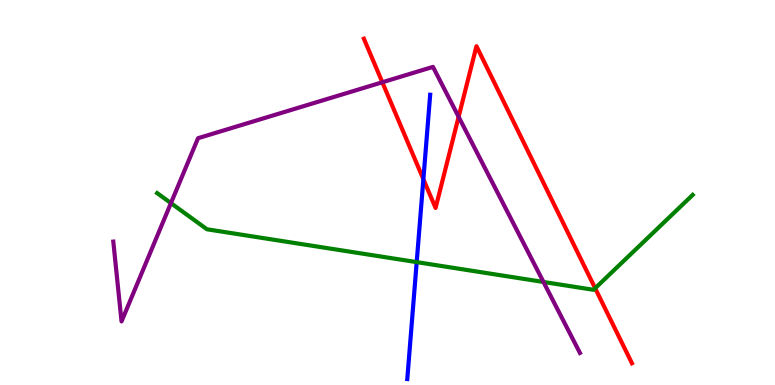[{'lines': ['blue', 'red'], 'intersections': [{'x': 5.46, 'y': 5.35}]}, {'lines': ['green', 'red'], 'intersections': [{'x': 7.68, 'y': 2.51}]}, {'lines': ['purple', 'red'], 'intersections': [{'x': 4.93, 'y': 7.86}, {'x': 5.92, 'y': 6.97}]}, {'lines': ['blue', 'green'], 'intersections': [{'x': 5.38, 'y': 3.19}]}, {'lines': ['blue', 'purple'], 'intersections': []}, {'lines': ['green', 'purple'], 'intersections': [{'x': 2.21, 'y': 4.72}, {'x': 7.01, 'y': 2.68}]}]